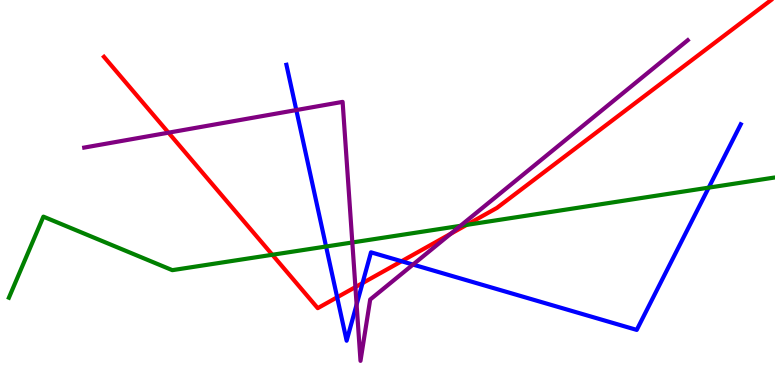[{'lines': ['blue', 'red'], 'intersections': [{'x': 4.35, 'y': 2.28}, {'x': 4.68, 'y': 2.65}, {'x': 5.18, 'y': 3.21}]}, {'lines': ['green', 'red'], 'intersections': [{'x': 3.51, 'y': 3.38}, {'x': 6.02, 'y': 4.16}]}, {'lines': ['purple', 'red'], 'intersections': [{'x': 2.17, 'y': 6.55}, {'x': 4.59, 'y': 2.54}, {'x': 5.82, 'y': 3.93}]}, {'lines': ['blue', 'green'], 'intersections': [{'x': 4.21, 'y': 3.6}, {'x': 9.14, 'y': 5.13}]}, {'lines': ['blue', 'purple'], 'intersections': [{'x': 3.82, 'y': 7.14}, {'x': 4.6, 'y': 2.09}, {'x': 5.33, 'y': 3.13}]}, {'lines': ['green', 'purple'], 'intersections': [{'x': 4.55, 'y': 3.7}, {'x': 5.94, 'y': 4.13}]}]